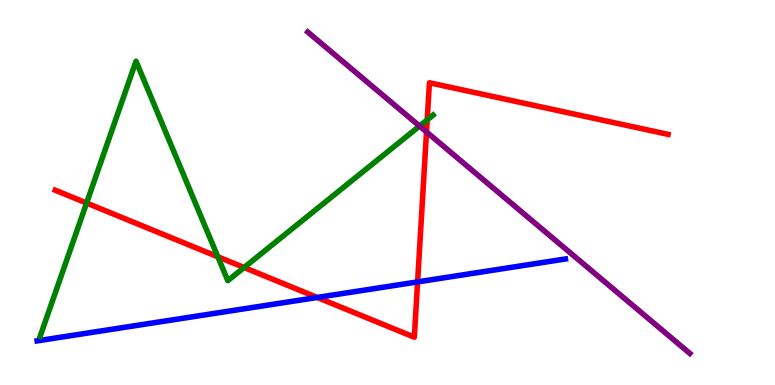[{'lines': ['blue', 'red'], 'intersections': [{'x': 4.09, 'y': 2.27}, {'x': 5.39, 'y': 2.68}]}, {'lines': ['green', 'red'], 'intersections': [{'x': 1.12, 'y': 4.73}, {'x': 2.81, 'y': 3.33}, {'x': 3.15, 'y': 3.05}, {'x': 5.51, 'y': 6.89}]}, {'lines': ['purple', 'red'], 'intersections': [{'x': 5.5, 'y': 6.57}]}, {'lines': ['blue', 'green'], 'intersections': []}, {'lines': ['blue', 'purple'], 'intersections': []}, {'lines': ['green', 'purple'], 'intersections': [{'x': 5.41, 'y': 6.73}]}]